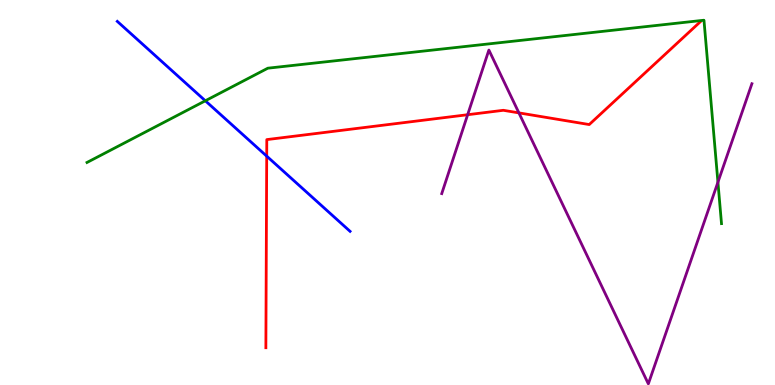[{'lines': ['blue', 'red'], 'intersections': [{'x': 3.44, 'y': 5.94}]}, {'lines': ['green', 'red'], 'intersections': []}, {'lines': ['purple', 'red'], 'intersections': [{'x': 6.03, 'y': 7.02}, {'x': 6.7, 'y': 7.07}]}, {'lines': ['blue', 'green'], 'intersections': [{'x': 2.65, 'y': 7.38}]}, {'lines': ['blue', 'purple'], 'intersections': []}, {'lines': ['green', 'purple'], 'intersections': [{'x': 9.26, 'y': 5.27}]}]